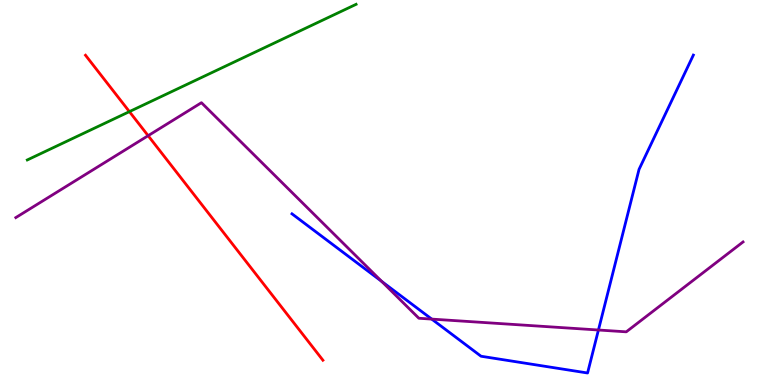[{'lines': ['blue', 'red'], 'intersections': []}, {'lines': ['green', 'red'], 'intersections': [{'x': 1.67, 'y': 7.1}]}, {'lines': ['purple', 'red'], 'intersections': [{'x': 1.91, 'y': 6.48}]}, {'lines': ['blue', 'green'], 'intersections': []}, {'lines': ['blue', 'purple'], 'intersections': [{'x': 4.93, 'y': 2.69}, {'x': 5.57, 'y': 1.71}, {'x': 7.72, 'y': 1.43}]}, {'lines': ['green', 'purple'], 'intersections': []}]